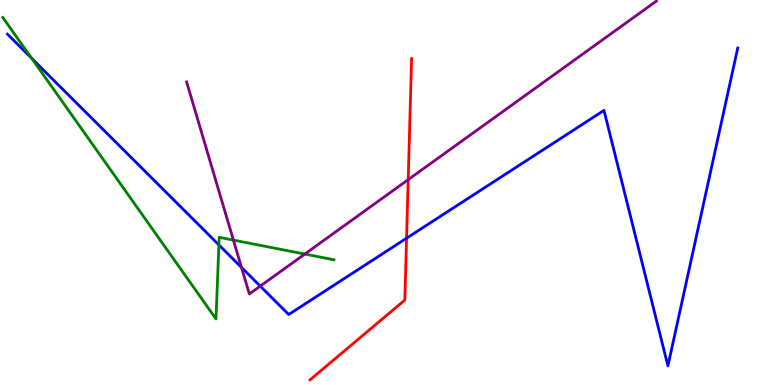[{'lines': ['blue', 'red'], 'intersections': [{'x': 5.25, 'y': 3.81}]}, {'lines': ['green', 'red'], 'intersections': []}, {'lines': ['purple', 'red'], 'intersections': [{'x': 5.27, 'y': 5.33}]}, {'lines': ['blue', 'green'], 'intersections': [{'x': 0.409, 'y': 8.48}, {'x': 2.82, 'y': 3.64}]}, {'lines': ['blue', 'purple'], 'intersections': [{'x': 3.12, 'y': 3.05}, {'x': 3.36, 'y': 2.57}]}, {'lines': ['green', 'purple'], 'intersections': [{'x': 3.01, 'y': 3.76}, {'x': 3.93, 'y': 3.4}]}]